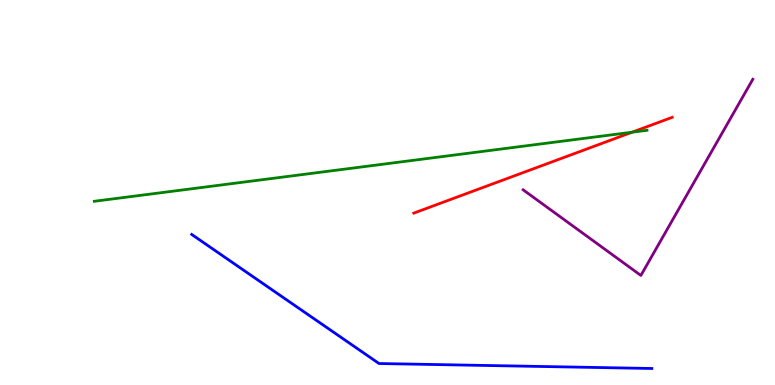[{'lines': ['blue', 'red'], 'intersections': []}, {'lines': ['green', 'red'], 'intersections': [{'x': 8.16, 'y': 6.57}]}, {'lines': ['purple', 'red'], 'intersections': []}, {'lines': ['blue', 'green'], 'intersections': []}, {'lines': ['blue', 'purple'], 'intersections': []}, {'lines': ['green', 'purple'], 'intersections': []}]